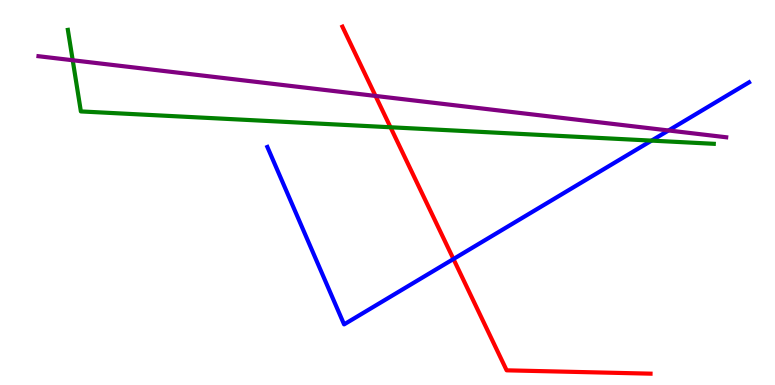[{'lines': ['blue', 'red'], 'intersections': [{'x': 5.85, 'y': 3.27}]}, {'lines': ['green', 'red'], 'intersections': [{'x': 5.04, 'y': 6.69}]}, {'lines': ['purple', 'red'], 'intersections': [{'x': 4.85, 'y': 7.51}]}, {'lines': ['blue', 'green'], 'intersections': [{'x': 8.41, 'y': 6.35}]}, {'lines': ['blue', 'purple'], 'intersections': [{'x': 8.63, 'y': 6.61}]}, {'lines': ['green', 'purple'], 'intersections': [{'x': 0.938, 'y': 8.44}]}]